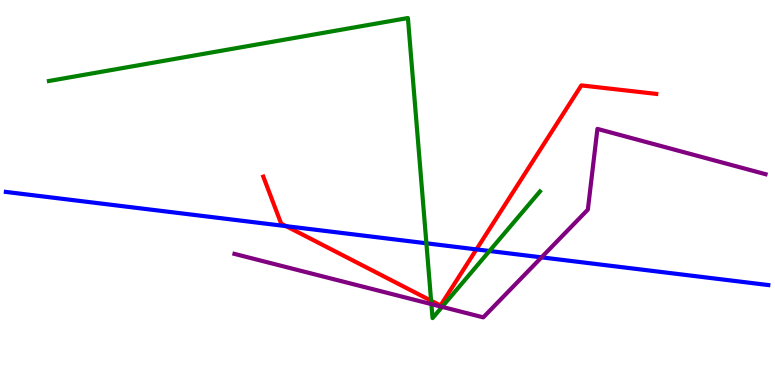[{'lines': ['blue', 'red'], 'intersections': [{'x': 3.69, 'y': 4.13}, {'x': 6.15, 'y': 3.52}]}, {'lines': ['green', 'red'], 'intersections': [{'x': 5.56, 'y': 2.19}]}, {'lines': ['purple', 'red'], 'intersections': []}, {'lines': ['blue', 'green'], 'intersections': [{'x': 5.5, 'y': 3.68}, {'x': 6.32, 'y': 3.48}]}, {'lines': ['blue', 'purple'], 'intersections': [{'x': 6.99, 'y': 3.32}]}, {'lines': ['green', 'purple'], 'intersections': [{'x': 5.57, 'y': 2.1}, {'x': 5.7, 'y': 2.03}]}]